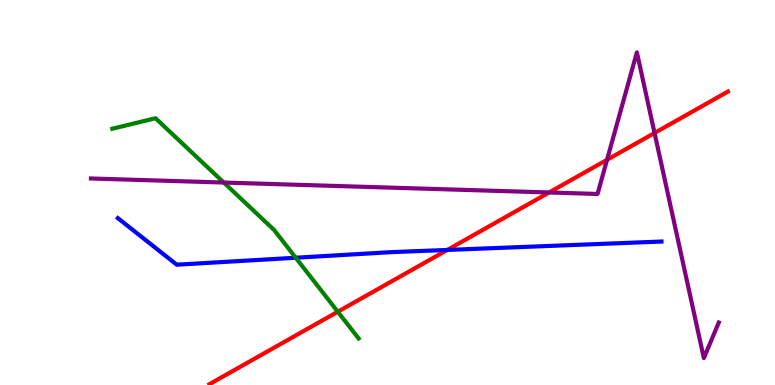[{'lines': ['blue', 'red'], 'intersections': [{'x': 5.77, 'y': 3.51}]}, {'lines': ['green', 'red'], 'intersections': [{'x': 4.36, 'y': 1.9}]}, {'lines': ['purple', 'red'], 'intersections': [{'x': 7.09, 'y': 5.0}, {'x': 7.83, 'y': 5.85}, {'x': 8.45, 'y': 6.55}]}, {'lines': ['blue', 'green'], 'intersections': [{'x': 3.82, 'y': 3.31}]}, {'lines': ['blue', 'purple'], 'intersections': []}, {'lines': ['green', 'purple'], 'intersections': [{'x': 2.89, 'y': 5.26}]}]